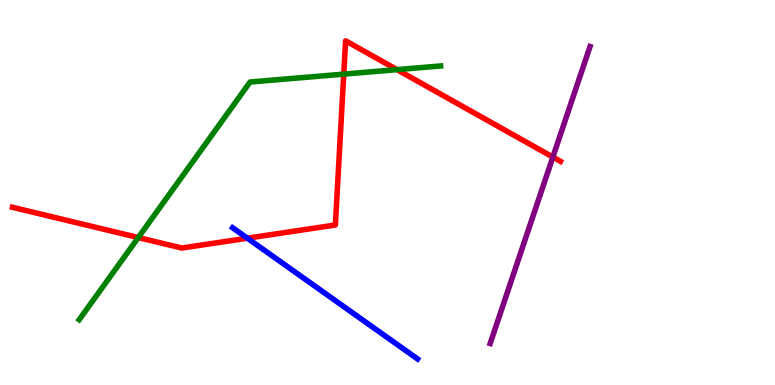[{'lines': ['blue', 'red'], 'intersections': [{'x': 3.19, 'y': 3.81}]}, {'lines': ['green', 'red'], 'intersections': [{'x': 1.78, 'y': 3.83}, {'x': 4.44, 'y': 8.07}, {'x': 5.12, 'y': 8.19}]}, {'lines': ['purple', 'red'], 'intersections': [{'x': 7.13, 'y': 5.92}]}, {'lines': ['blue', 'green'], 'intersections': []}, {'lines': ['blue', 'purple'], 'intersections': []}, {'lines': ['green', 'purple'], 'intersections': []}]